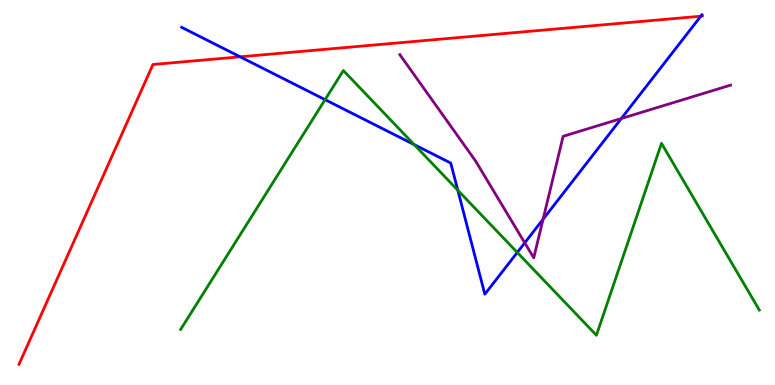[{'lines': ['blue', 'red'], 'intersections': [{'x': 3.1, 'y': 8.52}, {'x': 9.04, 'y': 9.58}]}, {'lines': ['green', 'red'], 'intersections': []}, {'lines': ['purple', 'red'], 'intersections': []}, {'lines': ['blue', 'green'], 'intersections': [{'x': 4.19, 'y': 7.41}, {'x': 5.34, 'y': 6.24}, {'x': 5.91, 'y': 5.06}, {'x': 6.67, 'y': 3.44}]}, {'lines': ['blue', 'purple'], 'intersections': [{'x': 6.77, 'y': 3.69}, {'x': 7.01, 'y': 4.31}, {'x': 8.02, 'y': 6.92}]}, {'lines': ['green', 'purple'], 'intersections': []}]